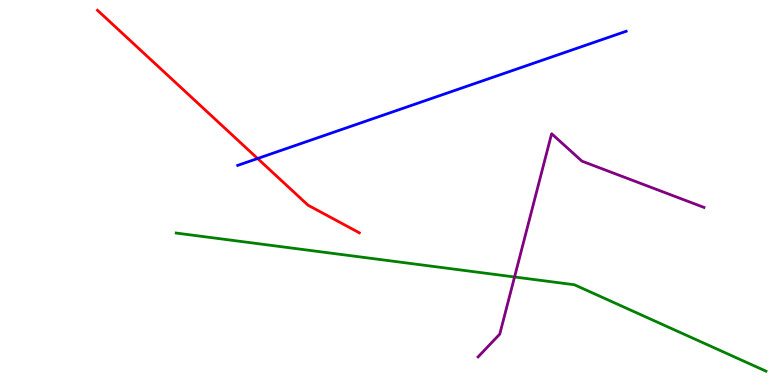[{'lines': ['blue', 'red'], 'intersections': [{'x': 3.32, 'y': 5.88}]}, {'lines': ['green', 'red'], 'intersections': []}, {'lines': ['purple', 'red'], 'intersections': []}, {'lines': ['blue', 'green'], 'intersections': []}, {'lines': ['blue', 'purple'], 'intersections': []}, {'lines': ['green', 'purple'], 'intersections': [{'x': 6.64, 'y': 2.81}]}]